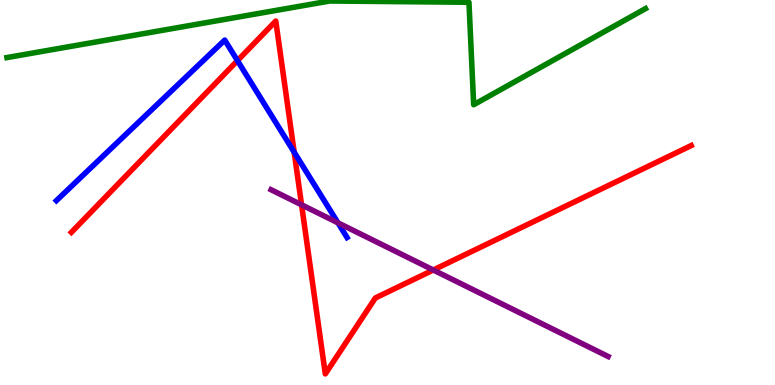[{'lines': ['blue', 'red'], 'intersections': [{'x': 3.06, 'y': 8.42}, {'x': 3.8, 'y': 6.05}]}, {'lines': ['green', 'red'], 'intersections': []}, {'lines': ['purple', 'red'], 'intersections': [{'x': 3.89, 'y': 4.68}, {'x': 5.59, 'y': 2.99}]}, {'lines': ['blue', 'green'], 'intersections': []}, {'lines': ['blue', 'purple'], 'intersections': [{'x': 4.36, 'y': 4.21}]}, {'lines': ['green', 'purple'], 'intersections': []}]